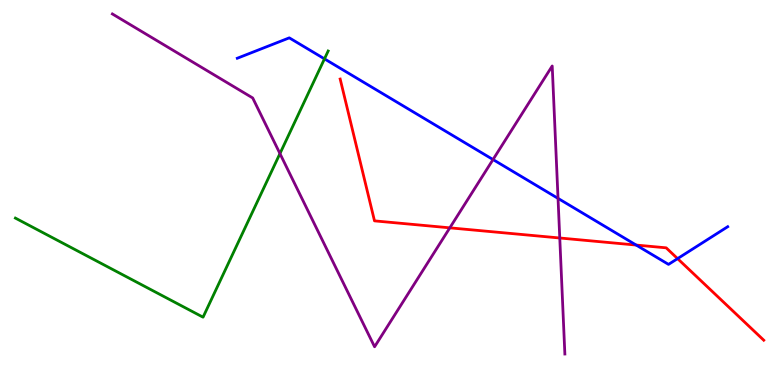[{'lines': ['blue', 'red'], 'intersections': [{'x': 8.21, 'y': 3.63}, {'x': 8.74, 'y': 3.28}]}, {'lines': ['green', 'red'], 'intersections': []}, {'lines': ['purple', 'red'], 'intersections': [{'x': 5.8, 'y': 4.08}, {'x': 7.22, 'y': 3.82}]}, {'lines': ['blue', 'green'], 'intersections': [{'x': 4.19, 'y': 8.47}]}, {'lines': ['blue', 'purple'], 'intersections': [{'x': 6.36, 'y': 5.86}, {'x': 7.2, 'y': 4.85}]}, {'lines': ['green', 'purple'], 'intersections': [{'x': 3.61, 'y': 6.01}]}]